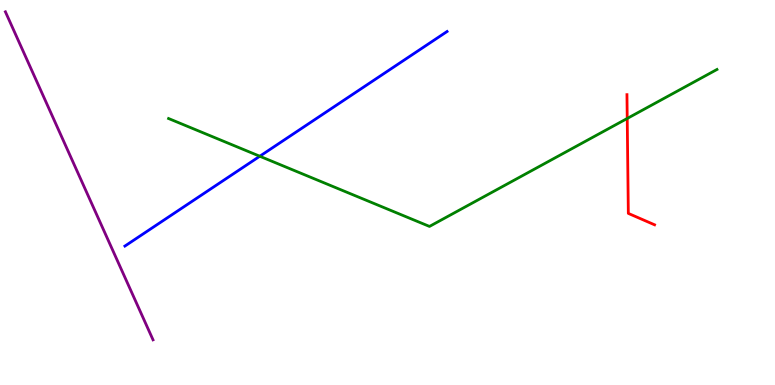[{'lines': ['blue', 'red'], 'intersections': []}, {'lines': ['green', 'red'], 'intersections': [{'x': 8.09, 'y': 6.92}]}, {'lines': ['purple', 'red'], 'intersections': []}, {'lines': ['blue', 'green'], 'intersections': [{'x': 3.35, 'y': 5.94}]}, {'lines': ['blue', 'purple'], 'intersections': []}, {'lines': ['green', 'purple'], 'intersections': []}]